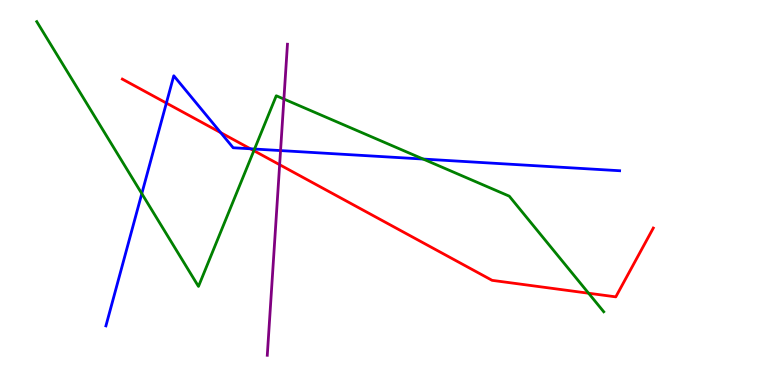[{'lines': ['blue', 'red'], 'intersections': [{'x': 2.15, 'y': 7.32}, {'x': 2.85, 'y': 6.55}, {'x': 3.23, 'y': 6.14}]}, {'lines': ['green', 'red'], 'intersections': [{'x': 3.28, 'y': 6.09}, {'x': 7.59, 'y': 2.38}]}, {'lines': ['purple', 'red'], 'intersections': [{'x': 3.61, 'y': 5.72}]}, {'lines': ['blue', 'green'], 'intersections': [{'x': 1.83, 'y': 4.97}, {'x': 3.28, 'y': 6.13}, {'x': 5.46, 'y': 5.87}]}, {'lines': ['blue', 'purple'], 'intersections': [{'x': 3.62, 'y': 6.09}]}, {'lines': ['green', 'purple'], 'intersections': [{'x': 3.66, 'y': 7.43}]}]